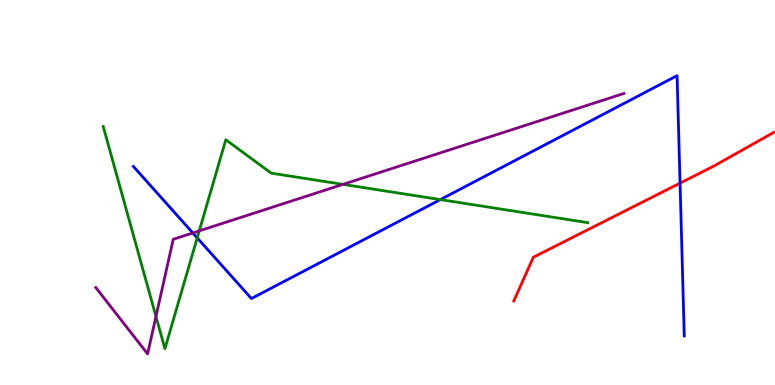[{'lines': ['blue', 'red'], 'intersections': [{'x': 8.77, 'y': 5.24}]}, {'lines': ['green', 'red'], 'intersections': []}, {'lines': ['purple', 'red'], 'intersections': []}, {'lines': ['blue', 'green'], 'intersections': [{'x': 2.54, 'y': 3.82}, {'x': 5.68, 'y': 4.82}]}, {'lines': ['blue', 'purple'], 'intersections': [{'x': 2.49, 'y': 3.95}]}, {'lines': ['green', 'purple'], 'intersections': [{'x': 2.01, 'y': 1.78}, {'x': 2.57, 'y': 4.0}, {'x': 4.43, 'y': 5.21}]}]